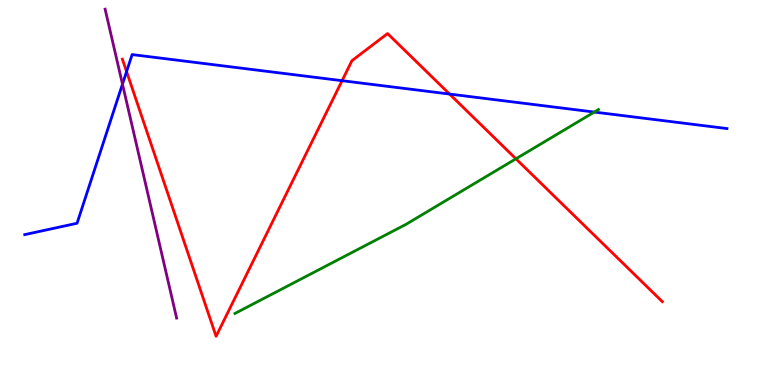[{'lines': ['blue', 'red'], 'intersections': [{'x': 1.63, 'y': 8.14}, {'x': 4.41, 'y': 7.9}, {'x': 5.8, 'y': 7.56}]}, {'lines': ['green', 'red'], 'intersections': [{'x': 6.66, 'y': 5.88}]}, {'lines': ['purple', 'red'], 'intersections': []}, {'lines': ['blue', 'green'], 'intersections': [{'x': 7.67, 'y': 7.09}]}, {'lines': ['blue', 'purple'], 'intersections': [{'x': 1.58, 'y': 7.81}]}, {'lines': ['green', 'purple'], 'intersections': []}]